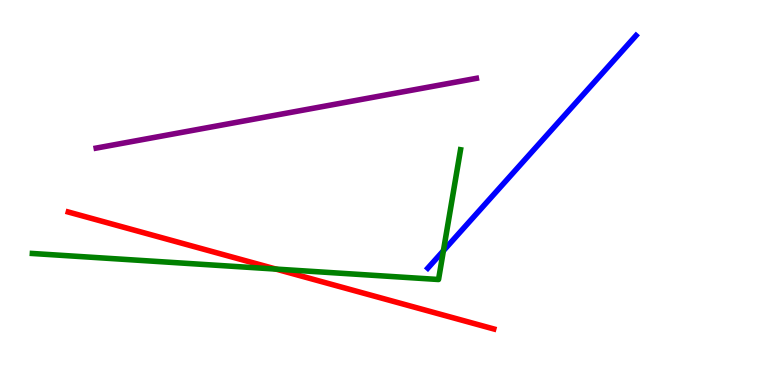[{'lines': ['blue', 'red'], 'intersections': []}, {'lines': ['green', 'red'], 'intersections': [{'x': 3.56, 'y': 3.01}]}, {'lines': ['purple', 'red'], 'intersections': []}, {'lines': ['blue', 'green'], 'intersections': [{'x': 5.72, 'y': 3.49}]}, {'lines': ['blue', 'purple'], 'intersections': []}, {'lines': ['green', 'purple'], 'intersections': []}]